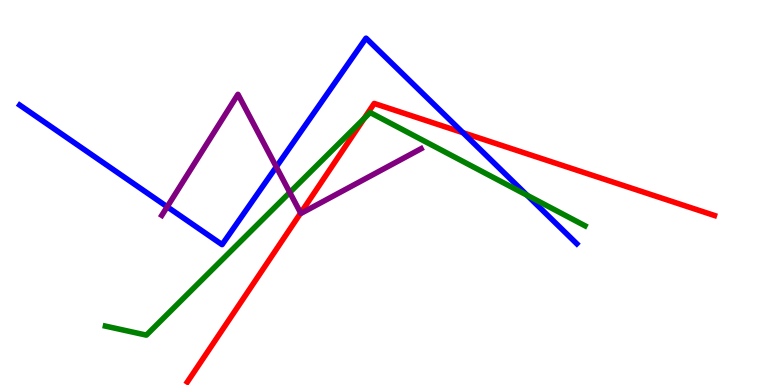[{'lines': ['blue', 'red'], 'intersections': [{'x': 5.97, 'y': 6.55}]}, {'lines': ['green', 'red'], 'intersections': [{'x': 4.7, 'y': 6.92}]}, {'lines': ['purple', 'red'], 'intersections': [{'x': 3.88, 'y': 4.47}]}, {'lines': ['blue', 'green'], 'intersections': [{'x': 6.8, 'y': 4.93}]}, {'lines': ['blue', 'purple'], 'intersections': [{'x': 2.16, 'y': 4.63}, {'x': 3.56, 'y': 5.67}]}, {'lines': ['green', 'purple'], 'intersections': [{'x': 3.74, 'y': 5.0}]}]